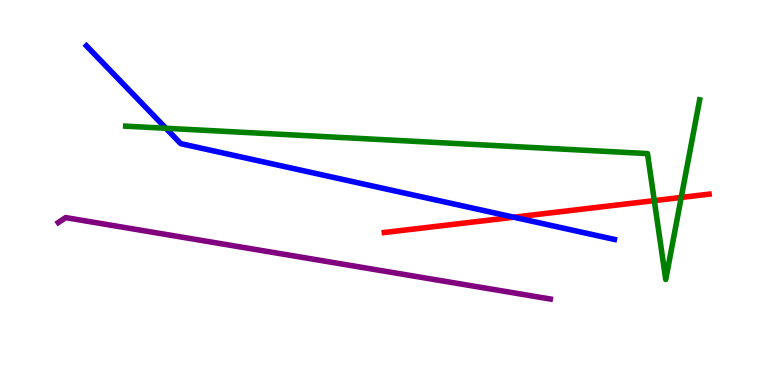[{'lines': ['blue', 'red'], 'intersections': [{'x': 6.63, 'y': 4.36}]}, {'lines': ['green', 'red'], 'intersections': [{'x': 8.44, 'y': 4.79}, {'x': 8.79, 'y': 4.87}]}, {'lines': ['purple', 'red'], 'intersections': []}, {'lines': ['blue', 'green'], 'intersections': [{'x': 2.14, 'y': 6.67}]}, {'lines': ['blue', 'purple'], 'intersections': []}, {'lines': ['green', 'purple'], 'intersections': []}]